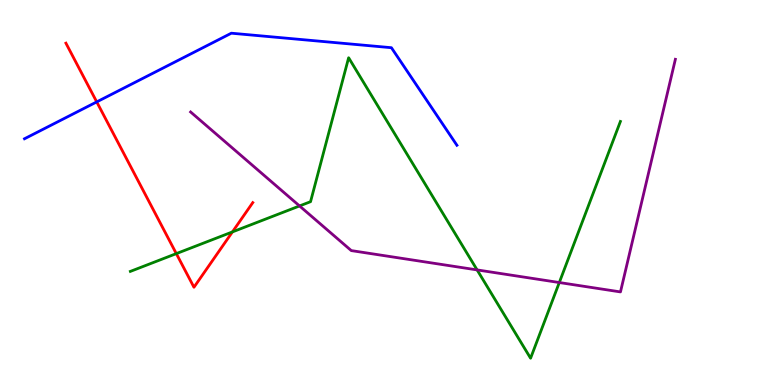[{'lines': ['blue', 'red'], 'intersections': [{'x': 1.25, 'y': 7.35}]}, {'lines': ['green', 'red'], 'intersections': [{'x': 2.28, 'y': 3.41}, {'x': 3.0, 'y': 3.98}]}, {'lines': ['purple', 'red'], 'intersections': []}, {'lines': ['blue', 'green'], 'intersections': []}, {'lines': ['blue', 'purple'], 'intersections': []}, {'lines': ['green', 'purple'], 'intersections': [{'x': 3.86, 'y': 4.65}, {'x': 6.16, 'y': 2.99}, {'x': 7.22, 'y': 2.66}]}]